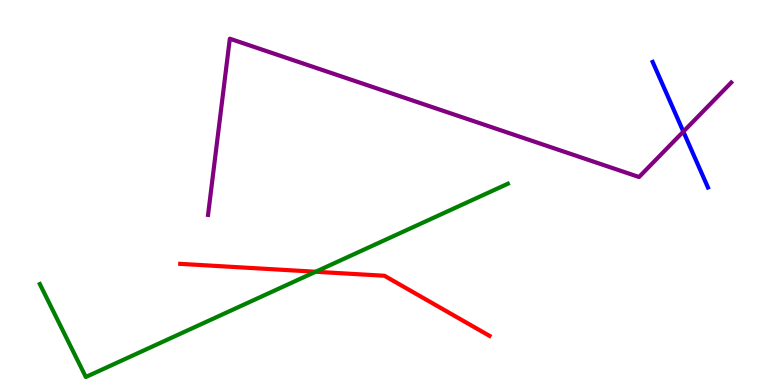[{'lines': ['blue', 'red'], 'intersections': []}, {'lines': ['green', 'red'], 'intersections': [{'x': 4.07, 'y': 2.94}]}, {'lines': ['purple', 'red'], 'intersections': []}, {'lines': ['blue', 'green'], 'intersections': []}, {'lines': ['blue', 'purple'], 'intersections': [{'x': 8.82, 'y': 6.58}]}, {'lines': ['green', 'purple'], 'intersections': []}]